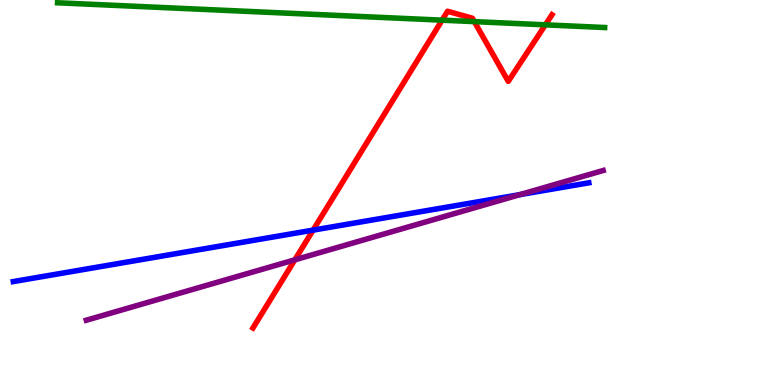[{'lines': ['blue', 'red'], 'intersections': [{'x': 4.04, 'y': 4.02}]}, {'lines': ['green', 'red'], 'intersections': [{'x': 5.7, 'y': 9.48}, {'x': 6.12, 'y': 9.44}, {'x': 7.04, 'y': 9.35}]}, {'lines': ['purple', 'red'], 'intersections': [{'x': 3.8, 'y': 3.25}]}, {'lines': ['blue', 'green'], 'intersections': []}, {'lines': ['blue', 'purple'], 'intersections': [{'x': 6.71, 'y': 4.94}]}, {'lines': ['green', 'purple'], 'intersections': []}]